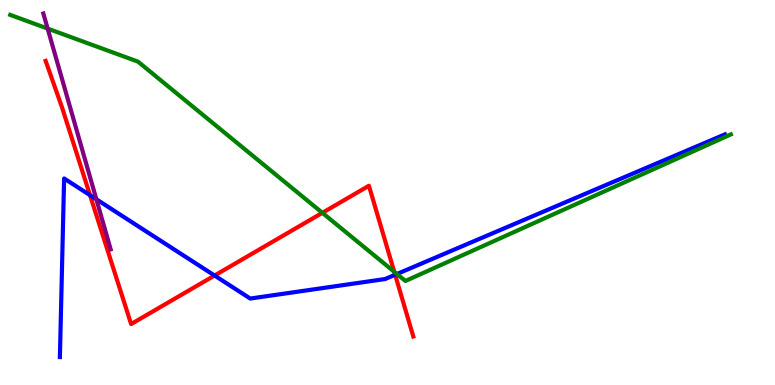[{'lines': ['blue', 'red'], 'intersections': [{'x': 1.16, 'y': 4.93}, {'x': 2.77, 'y': 2.84}, {'x': 5.1, 'y': 2.86}]}, {'lines': ['green', 'red'], 'intersections': [{'x': 4.16, 'y': 4.47}, {'x': 5.09, 'y': 2.94}]}, {'lines': ['purple', 'red'], 'intersections': []}, {'lines': ['blue', 'green'], 'intersections': [{'x': 5.12, 'y': 2.88}]}, {'lines': ['blue', 'purple'], 'intersections': [{'x': 1.24, 'y': 4.82}]}, {'lines': ['green', 'purple'], 'intersections': [{'x': 0.615, 'y': 9.26}]}]